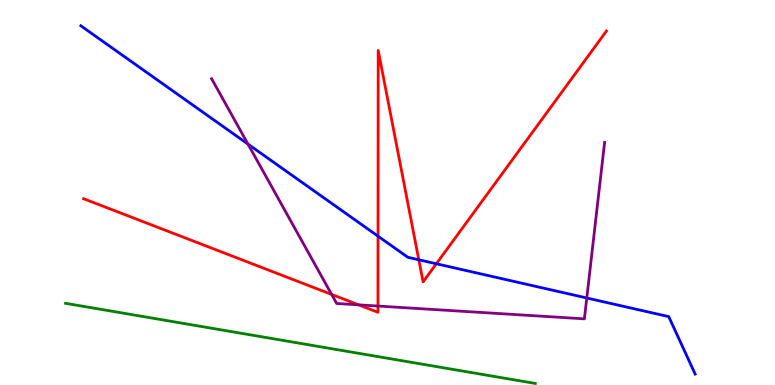[{'lines': ['blue', 'red'], 'intersections': [{'x': 4.88, 'y': 3.87}, {'x': 5.4, 'y': 3.25}, {'x': 5.63, 'y': 3.15}]}, {'lines': ['green', 'red'], 'intersections': []}, {'lines': ['purple', 'red'], 'intersections': [{'x': 4.28, 'y': 2.35}, {'x': 4.63, 'y': 2.08}, {'x': 4.88, 'y': 2.05}]}, {'lines': ['blue', 'green'], 'intersections': []}, {'lines': ['blue', 'purple'], 'intersections': [{'x': 3.2, 'y': 6.26}, {'x': 7.57, 'y': 2.26}]}, {'lines': ['green', 'purple'], 'intersections': []}]